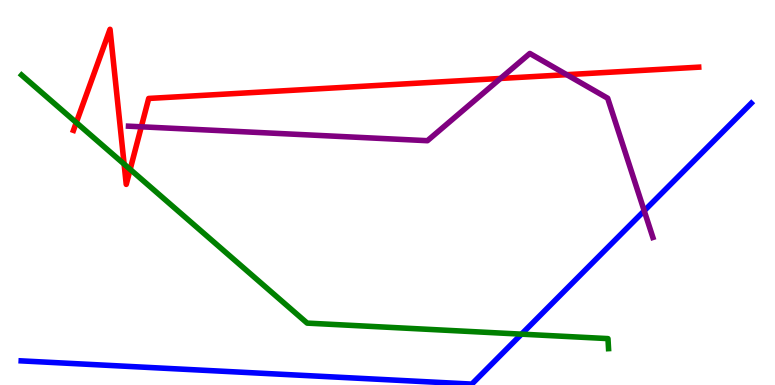[{'lines': ['blue', 'red'], 'intersections': []}, {'lines': ['green', 'red'], 'intersections': [{'x': 0.984, 'y': 6.82}, {'x': 1.6, 'y': 5.74}, {'x': 1.68, 'y': 5.6}]}, {'lines': ['purple', 'red'], 'intersections': [{'x': 1.82, 'y': 6.71}, {'x': 6.46, 'y': 7.96}, {'x': 7.31, 'y': 8.06}]}, {'lines': ['blue', 'green'], 'intersections': [{'x': 6.73, 'y': 1.32}]}, {'lines': ['blue', 'purple'], 'intersections': [{'x': 8.31, 'y': 4.52}]}, {'lines': ['green', 'purple'], 'intersections': []}]